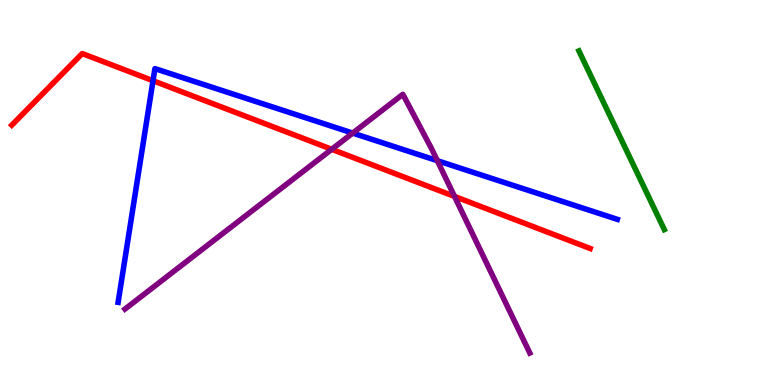[{'lines': ['blue', 'red'], 'intersections': [{'x': 1.97, 'y': 7.9}]}, {'lines': ['green', 'red'], 'intersections': []}, {'lines': ['purple', 'red'], 'intersections': [{'x': 4.28, 'y': 6.12}, {'x': 5.86, 'y': 4.9}]}, {'lines': ['blue', 'green'], 'intersections': []}, {'lines': ['blue', 'purple'], 'intersections': [{'x': 4.55, 'y': 6.54}, {'x': 5.64, 'y': 5.83}]}, {'lines': ['green', 'purple'], 'intersections': []}]